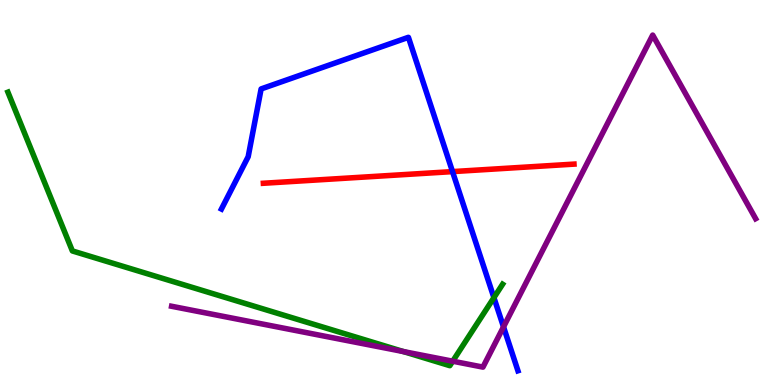[{'lines': ['blue', 'red'], 'intersections': [{'x': 5.84, 'y': 5.54}]}, {'lines': ['green', 'red'], 'intersections': []}, {'lines': ['purple', 'red'], 'intersections': []}, {'lines': ['blue', 'green'], 'intersections': [{'x': 6.37, 'y': 2.27}]}, {'lines': ['blue', 'purple'], 'intersections': [{'x': 6.5, 'y': 1.51}]}, {'lines': ['green', 'purple'], 'intersections': [{'x': 5.21, 'y': 0.868}, {'x': 5.84, 'y': 0.618}]}]